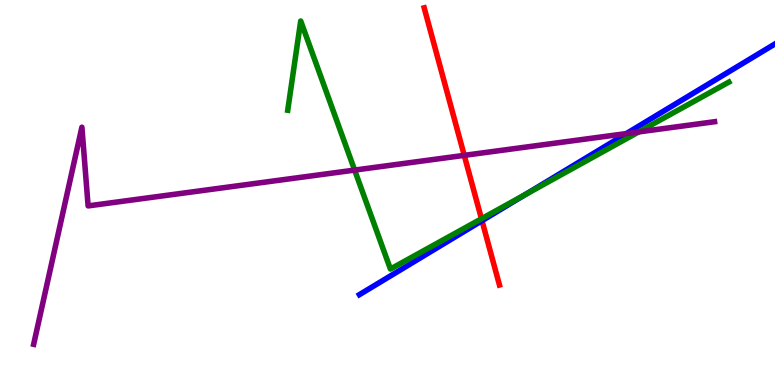[{'lines': ['blue', 'red'], 'intersections': [{'x': 6.22, 'y': 4.27}]}, {'lines': ['green', 'red'], 'intersections': [{'x': 6.21, 'y': 4.32}]}, {'lines': ['purple', 'red'], 'intersections': [{'x': 5.99, 'y': 5.96}]}, {'lines': ['blue', 'green'], 'intersections': [{'x': 6.78, 'y': 4.95}]}, {'lines': ['blue', 'purple'], 'intersections': [{'x': 8.08, 'y': 6.53}]}, {'lines': ['green', 'purple'], 'intersections': [{'x': 4.58, 'y': 5.58}, {'x': 8.24, 'y': 6.57}]}]